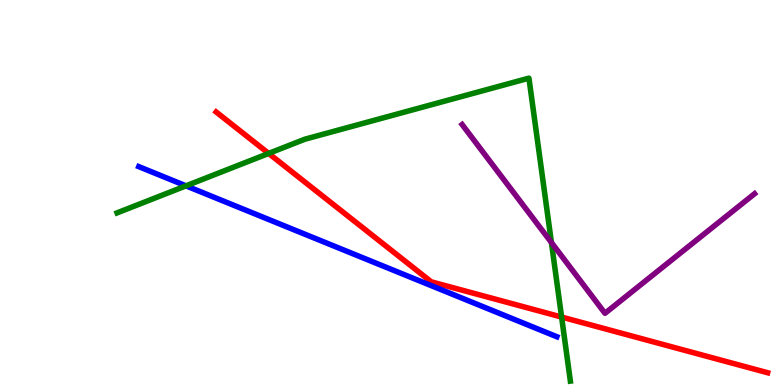[{'lines': ['blue', 'red'], 'intersections': []}, {'lines': ['green', 'red'], 'intersections': [{'x': 3.47, 'y': 6.01}, {'x': 7.25, 'y': 1.76}]}, {'lines': ['purple', 'red'], 'intersections': []}, {'lines': ['blue', 'green'], 'intersections': [{'x': 2.4, 'y': 5.17}]}, {'lines': ['blue', 'purple'], 'intersections': []}, {'lines': ['green', 'purple'], 'intersections': [{'x': 7.12, 'y': 3.7}]}]